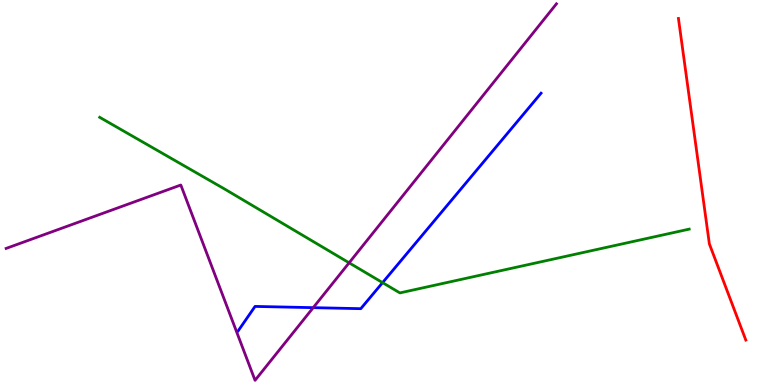[{'lines': ['blue', 'red'], 'intersections': []}, {'lines': ['green', 'red'], 'intersections': []}, {'lines': ['purple', 'red'], 'intersections': []}, {'lines': ['blue', 'green'], 'intersections': [{'x': 4.94, 'y': 2.66}]}, {'lines': ['blue', 'purple'], 'intersections': [{'x': 4.04, 'y': 2.01}]}, {'lines': ['green', 'purple'], 'intersections': [{'x': 4.5, 'y': 3.17}]}]